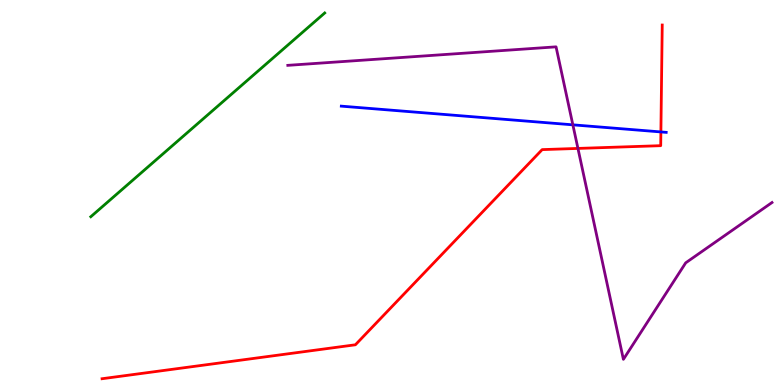[{'lines': ['blue', 'red'], 'intersections': [{'x': 8.53, 'y': 6.57}]}, {'lines': ['green', 'red'], 'intersections': []}, {'lines': ['purple', 'red'], 'intersections': [{'x': 7.46, 'y': 6.14}]}, {'lines': ['blue', 'green'], 'intersections': []}, {'lines': ['blue', 'purple'], 'intersections': [{'x': 7.39, 'y': 6.76}]}, {'lines': ['green', 'purple'], 'intersections': []}]